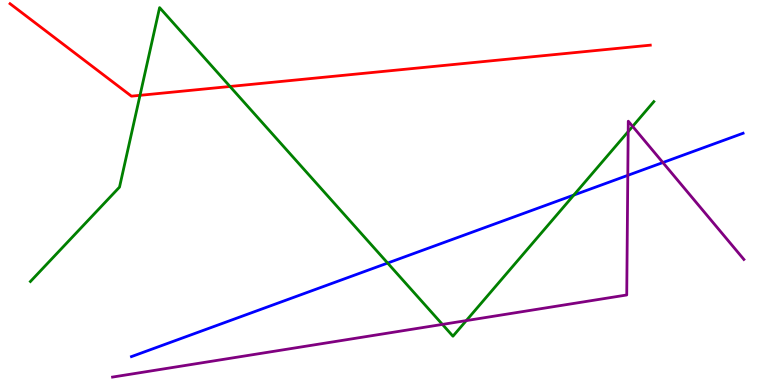[{'lines': ['blue', 'red'], 'intersections': []}, {'lines': ['green', 'red'], 'intersections': [{'x': 1.81, 'y': 7.52}, {'x': 2.97, 'y': 7.75}]}, {'lines': ['purple', 'red'], 'intersections': []}, {'lines': ['blue', 'green'], 'intersections': [{'x': 5.0, 'y': 3.17}, {'x': 7.4, 'y': 4.93}]}, {'lines': ['blue', 'purple'], 'intersections': [{'x': 8.1, 'y': 5.45}, {'x': 8.55, 'y': 5.78}]}, {'lines': ['green', 'purple'], 'intersections': [{'x': 5.71, 'y': 1.57}, {'x': 6.02, 'y': 1.67}, {'x': 8.11, 'y': 6.58}, {'x': 8.16, 'y': 6.72}]}]